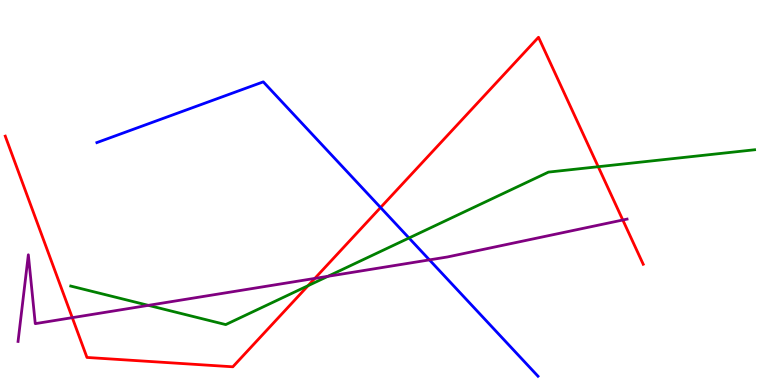[{'lines': ['blue', 'red'], 'intersections': [{'x': 4.91, 'y': 4.61}]}, {'lines': ['green', 'red'], 'intersections': [{'x': 3.98, 'y': 2.58}, {'x': 7.72, 'y': 5.67}]}, {'lines': ['purple', 'red'], 'intersections': [{'x': 0.933, 'y': 1.75}, {'x': 4.06, 'y': 2.77}, {'x': 8.04, 'y': 4.29}]}, {'lines': ['blue', 'green'], 'intersections': [{'x': 5.28, 'y': 3.82}]}, {'lines': ['blue', 'purple'], 'intersections': [{'x': 5.54, 'y': 3.25}]}, {'lines': ['green', 'purple'], 'intersections': [{'x': 1.91, 'y': 2.07}, {'x': 4.23, 'y': 2.82}]}]